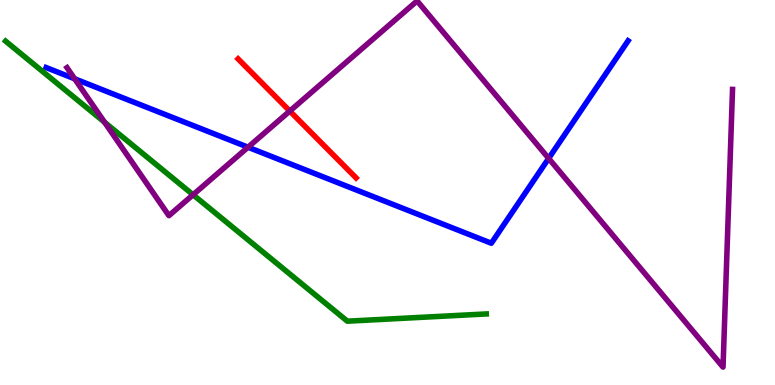[{'lines': ['blue', 'red'], 'intersections': []}, {'lines': ['green', 'red'], 'intersections': []}, {'lines': ['purple', 'red'], 'intersections': [{'x': 3.74, 'y': 7.12}]}, {'lines': ['blue', 'green'], 'intersections': []}, {'lines': ['blue', 'purple'], 'intersections': [{'x': 0.963, 'y': 7.95}, {'x': 3.2, 'y': 6.18}, {'x': 7.08, 'y': 5.89}]}, {'lines': ['green', 'purple'], 'intersections': [{'x': 1.35, 'y': 6.82}, {'x': 2.49, 'y': 4.94}]}]